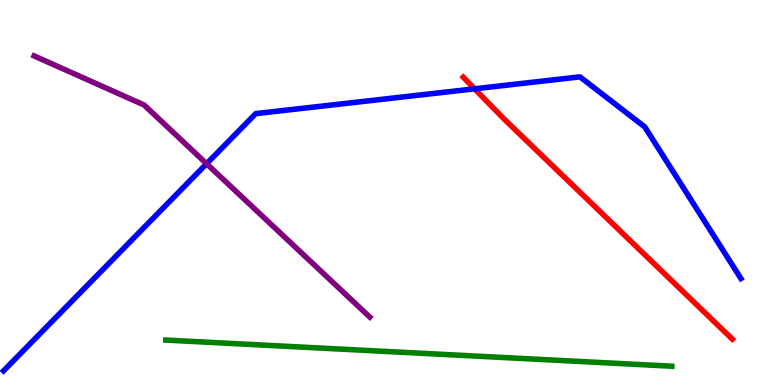[{'lines': ['blue', 'red'], 'intersections': [{'x': 6.12, 'y': 7.69}]}, {'lines': ['green', 'red'], 'intersections': []}, {'lines': ['purple', 'red'], 'intersections': []}, {'lines': ['blue', 'green'], 'intersections': []}, {'lines': ['blue', 'purple'], 'intersections': [{'x': 2.67, 'y': 5.75}]}, {'lines': ['green', 'purple'], 'intersections': []}]